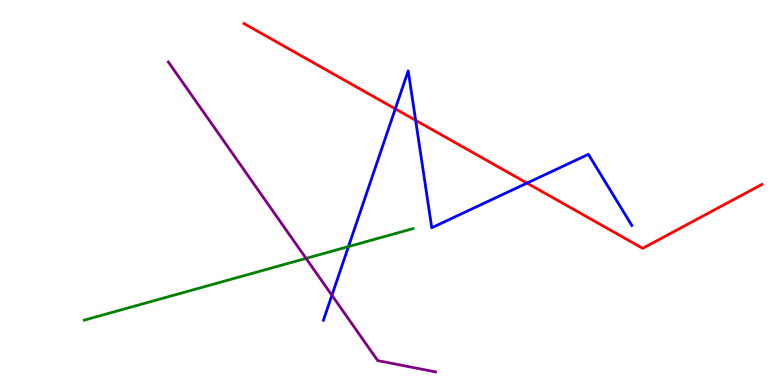[{'lines': ['blue', 'red'], 'intersections': [{'x': 5.1, 'y': 7.17}, {'x': 5.36, 'y': 6.88}, {'x': 6.8, 'y': 5.24}]}, {'lines': ['green', 'red'], 'intersections': []}, {'lines': ['purple', 'red'], 'intersections': []}, {'lines': ['blue', 'green'], 'intersections': [{'x': 4.5, 'y': 3.6}]}, {'lines': ['blue', 'purple'], 'intersections': [{'x': 4.28, 'y': 2.33}]}, {'lines': ['green', 'purple'], 'intersections': [{'x': 3.95, 'y': 3.29}]}]